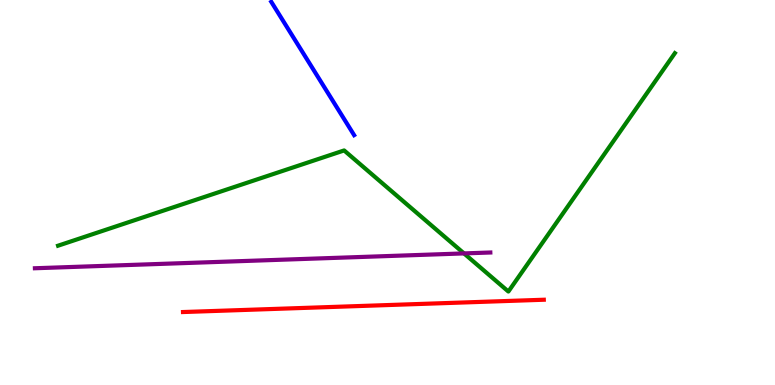[{'lines': ['blue', 'red'], 'intersections': []}, {'lines': ['green', 'red'], 'intersections': []}, {'lines': ['purple', 'red'], 'intersections': []}, {'lines': ['blue', 'green'], 'intersections': []}, {'lines': ['blue', 'purple'], 'intersections': []}, {'lines': ['green', 'purple'], 'intersections': [{'x': 5.99, 'y': 3.42}]}]